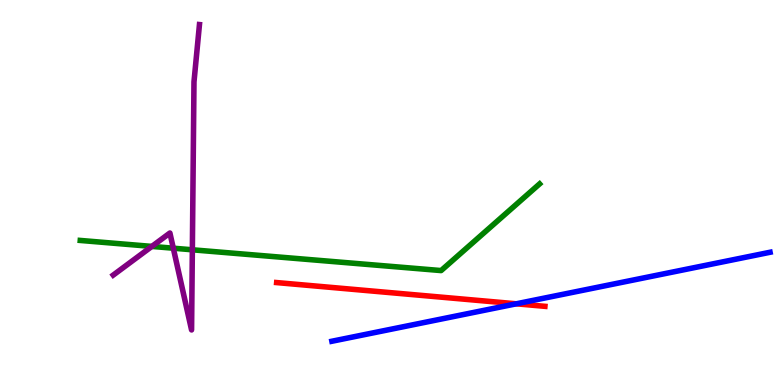[{'lines': ['blue', 'red'], 'intersections': [{'x': 6.66, 'y': 2.11}]}, {'lines': ['green', 'red'], 'intersections': []}, {'lines': ['purple', 'red'], 'intersections': []}, {'lines': ['blue', 'green'], 'intersections': []}, {'lines': ['blue', 'purple'], 'intersections': []}, {'lines': ['green', 'purple'], 'intersections': [{'x': 1.96, 'y': 3.6}, {'x': 2.24, 'y': 3.55}, {'x': 2.48, 'y': 3.51}]}]